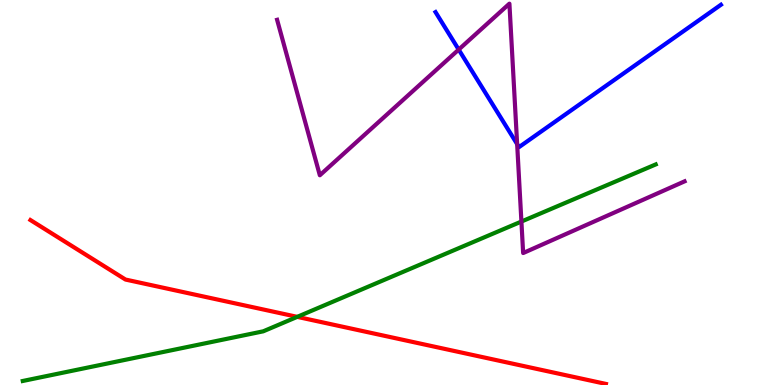[{'lines': ['blue', 'red'], 'intersections': []}, {'lines': ['green', 'red'], 'intersections': [{'x': 3.84, 'y': 1.77}]}, {'lines': ['purple', 'red'], 'intersections': []}, {'lines': ['blue', 'green'], 'intersections': []}, {'lines': ['blue', 'purple'], 'intersections': [{'x': 5.92, 'y': 8.71}, {'x': 6.67, 'y': 6.26}]}, {'lines': ['green', 'purple'], 'intersections': [{'x': 6.73, 'y': 4.25}]}]